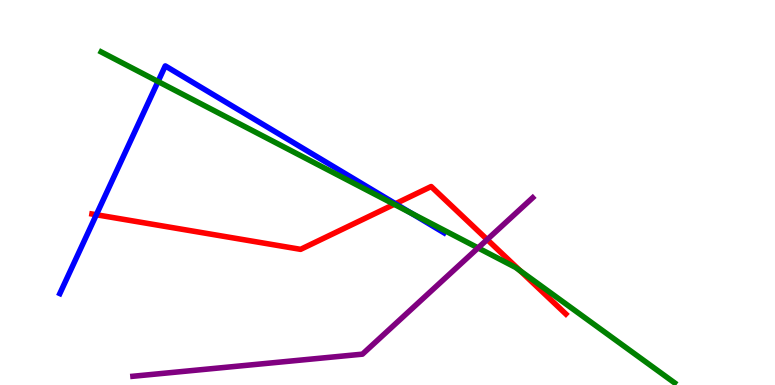[{'lines': ['blue', 'red'], 'intersections': [{'x': 1.24, 'y': 4.42}, {'x': 5.1, 'y': 4.71}]}, {'lines': ['green', 'red'], 'intersections': [{'x': 5.09, 'y': 4.69}, {'x': 6.71, 'y': 2.97}]}, {'lines': ['purple', 'red'], 'intersections': [{'x': 6.29, 'y': 3.78}]}, {'lines': ['blue', 'green'], 'intersections': [{'x': 2.04, 'y': 7.88}, {'x': 5.31, 'y': 4.46}]}, {'lines': ['blue', 'purple'], 'intersections': []}, {'lines': ['green', 'purple'], 'intersections': [{'x': 6.17, 'y': 3.56}]}]